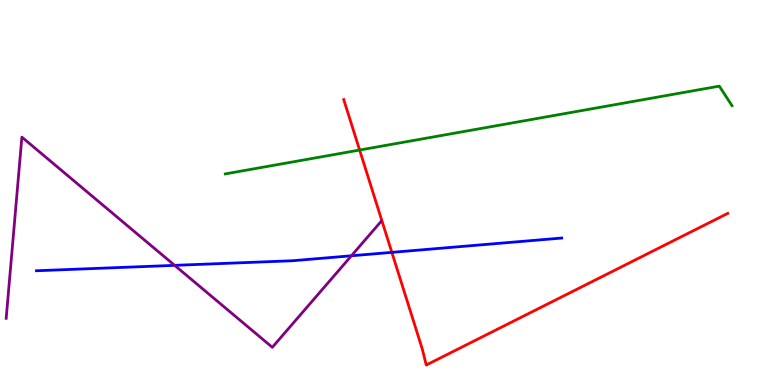[{'lines': ['blue', 'red'], 'intersections': [{'x': 5.06, 'y': 3.44}]}, {'lines': ['green', 'red'], 'intersections': [{'x': 4.64, 'y': 6.1}]}, {'lines': ['purple', 'red'], 'intersections': []}, {'lines': ['blue', 'green'], 'intersections': []}, {'lines': ['blue', 'purple'], 'intersections': [{'x': 2.25, 'y': 3.11}, {'x': 4.53, 'y': 3.36}]}, {'lines': ['green', 'purple'], 'intersections': []}]